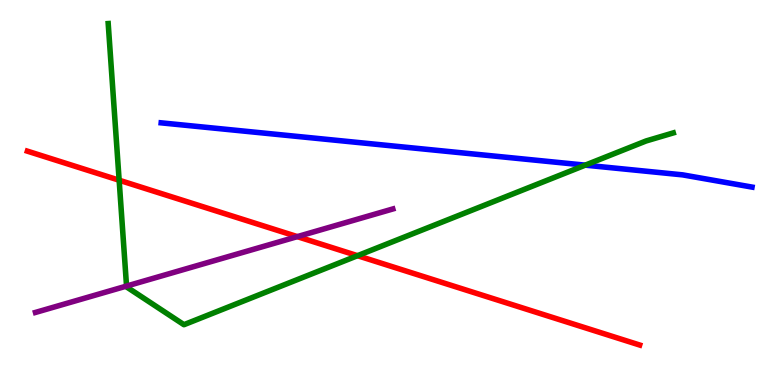[{'lines': ['blue', 'red'], 'intersections': []}, {'lines': ['green', 'red'], 'intersections': [{'x': 1.54, 'y': 5.32}, {'x': 4.61, 'y': 3.36}]}, {'lines': ['purple', 'red'], 'intersections': [{'x': 3.84, 'y': 3.85}]}, {'lines': ['blue', 'green'], 'intersections': [{'x': 7.55, 'y': 5.71}]}, {'lines': ['blue', 'purple'], 'intersections': []}, {'lines': ['green', 'purple'], 'intersections': [{'x': 1.63, 'y': 2.57}]}]